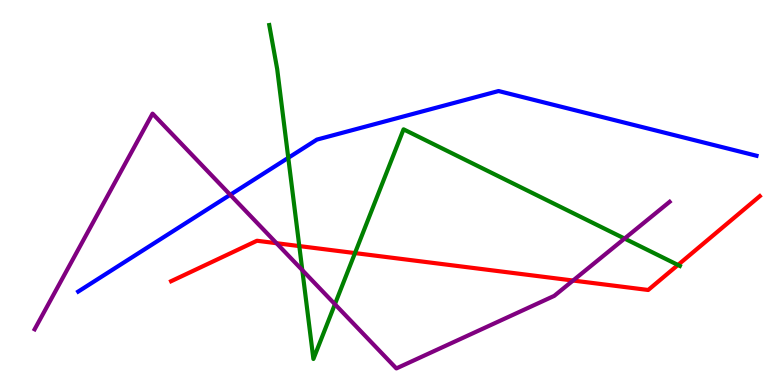[{'lines': ['blue', 'red'], 'intersections': []}, {'lines': ['green', 'red'], 'intersections': [{'x': 3.86, 'y': 3.61}, {'x': 4.58, 'y': 3.43}, {'x': 8.75, 'y': 3.12}]}, {'lines': ['purple', 'red'], 'intersections': [{'x': 3.57, 'y': 3.68}, {'x': 7.39, 'y': 2.71}]}, {'lines': ['blue', 'green'], 'intersections': [{'x': 3.72, 'y': 5.9}]}, {'lines': ['blue', 'purple'], 'intersections': [{'x': 2.97, 'y': 4.94}]}, {'lines': ['green', 'purple'], 'intersections': [{'x': 3.9, 'y': 2.98}, {'x': 4.32, 'y': 2.1}, {'x': 8.06, 'y': 3.8}]}]